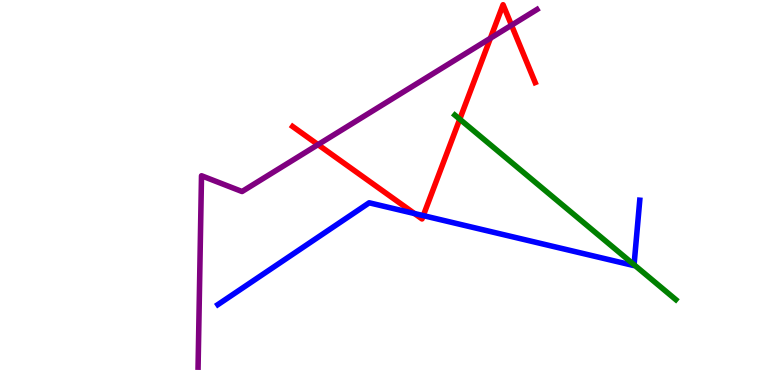[{'lines': ['blue', 'red'], 'intersections': [{'x': 5.35, 'y': 4.45}, {'x': 5.46, 'y': 4.4}]}, {'lines': ['green', 'red'], 'intersections': [{'x': 5.93, 'y': 6.9}]}, {'lines': ['purple', 'red'], 'intersections': [{'x': 4.1, 'y': 6.24}, {'x': 6.33, 'y': 9.01}, {'x': 6.6, 'y': 9.35}]}, {'lines': ['blue', 'green'], 'intersections': [{'x': 8.18, 'y': 3.12}]}, {'lines': ['blue', 'purple'], 'intersections': []}, {'lines': ['green', 'purple'], 'intersections': []}]